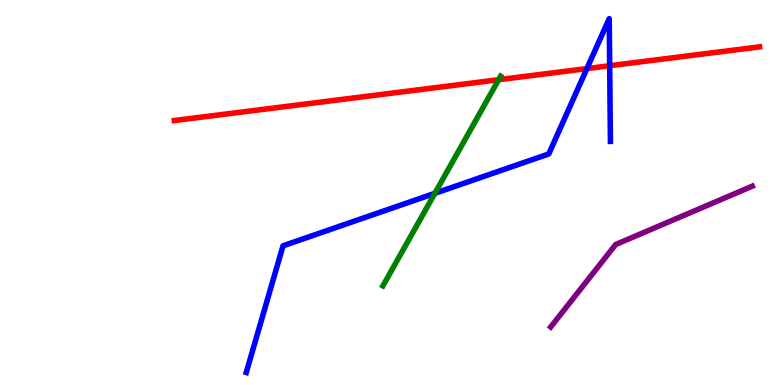[{'lines': ['blue', 'red'], 'intersections': [{'x': 7.57, 'y': 8.22}, {'x': 7.87, 'y': 8.29}]}, {'lines': ['green', 'red'], 'intersections': [{'x': 6.43, 'y': 7.93}]}, {'lines': ['purple', 'red'], 'intersections': []}, {'lines': ['blue', 'green'], 'intersections': [{'x': 5.61, 'y': 4.98}]}, {'lines': ['blue', 'purple'], 'intersections': []}, {'lines': ['green', 'purple'], 'intersections': []}]